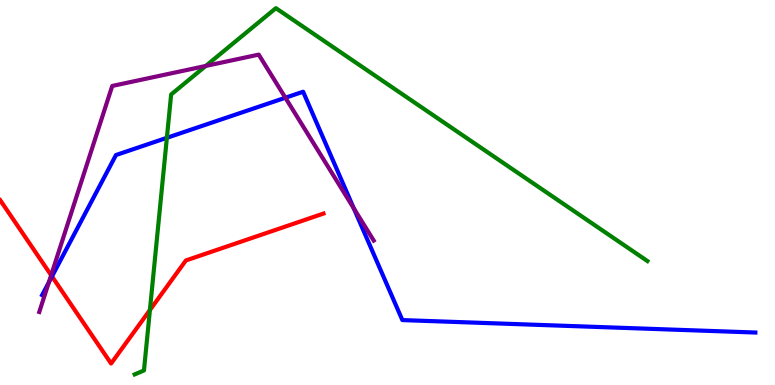[{'lines': ['blue', 'red'], 'intersections': [{'x': 0.671, 'y': 2.82}]}, {'lines': ['green', 'red'], 'intersections': [{'x': 1.93, 'y': 1.95}]}, {'lines': ['purple', 'red'], 'intersections': [{'x': 0.66, 'y': 2.85}]}, {'lines': ['blue', 'green'], 'intersections': [{'x': 2.15, 'y': 6.42}]}, {'lines': ['blue', 'purple'], 'intersections': [{'x': 0.63, 'y': 2.66}, {'x': 3.68, 'y': 7.46}, {'x': 4.57, 'y': 4.59}]}, {'lines': ['green', 'purple'], 'intersections': [{'x': 2.66, 'y': 8.29}]}]